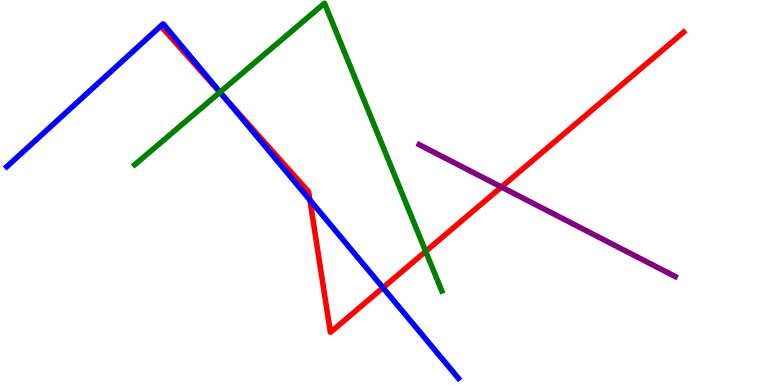[{'lines': ['blue', 'red'], 'intersections': [{'x': 2.9, 'y': 7.46}, {'x': 4.0, 'y': 4.8}, {'x': 4.94, 'y': 2.53}]}, {'lines': ['green', 'red'], 'intersections': [{'x': 2.84, 'y': 7.6}, {'x': 5.49, 'y': 3.47}]}, {'lines': ['purple', 'red'], 'intersections': [{'x': 6.47, 'y': 5.14}]}, {'lines': ['blue', 'green'], 'intersections': [{'x': 2.84, 'y': 7.61}]}, {'lines': ['blue', 'purple'], 'intersections': []}, {'lines': ['green', 'purple'], 'intersections': []}]